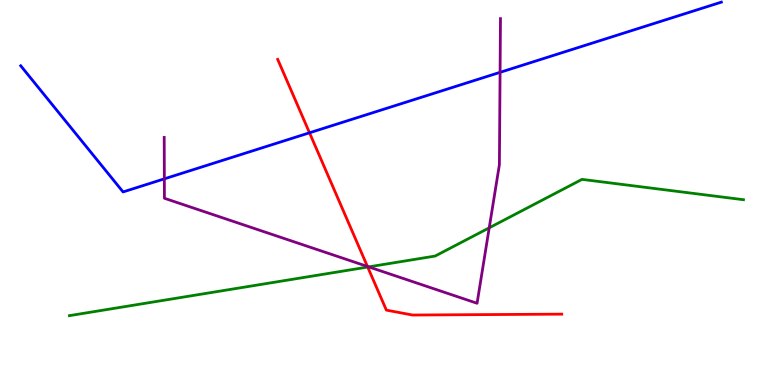[{'lines': ['blue', 'red'], 'intersections': [{'x': 3.99, 'y': 6.55}]}, {'lines': ['green', 'red'], 'intersections': [{'x': 4.74, 'y': 3.06}]}, {'lines': ['purple', 'red'], 'intersections': [{'x': 4.74, 'y': 3.08}]}, {'lines': ['blue', 'green'], 'intersections': []}, {'lines': ['blue', 'purple'], 'intersections': [{'x': 2.12, 'y': 5.35}, {'x': 6.45, 'y': 8.12}]}, {'lines': ['green', 'purple'], 'intersections': [{'x': 4.76, 'y': 3.07}, {'x': 6.31, 'y': 4.08}]}]